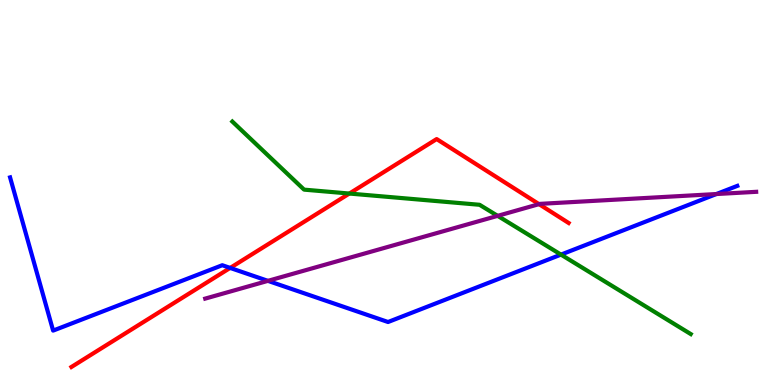[{'lines': ['blue', 'red'], 'intersections': [{'x': 2.97, 'y': 3.04}]}, {'lines': ['green', 'red'], 'intersections': [{'x': 4.51, 'y': 4.97}]}, {'lines': ['purple', 'red'], 'intersections': [{'x': 6.96, 'y': 4.7}]}, {'lines': ['blue', 'green'], 'intersections': [{'x': 7.24, 'y': 3.39}]}, {'lines': ['blue', 'purple'], 'intersections': [{'x': 3.46, 'y': 2.7}, {'x': 9.24, 'y': 4.96}]}, {'lines': ['green', 'purple'], 'intersections': [{'x': 6.42, 'y': 4.39}]}]